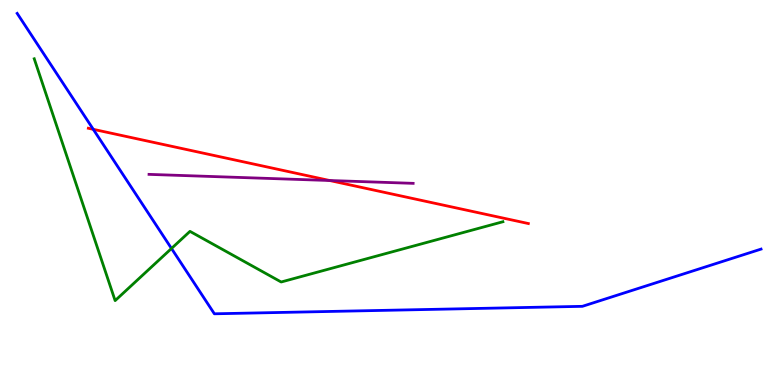[{'lines': ['blue', 'red'], 'intersections': [{'x': 1.2, 'y': 6.64}]}, {'lines': ['green', 'red'], 'intersections': []}, {'lines': ['purple', 'red'], 'intersections': [{'x': 4.25, 'y': 5.31}]}, {'lines': ['blue', 'green'], 'intersections': [{'x': 2.21, 'y': 3.55}]}, {'lines': ['blue', 'purple'], 'intersections': []}, {'lines': ['green', 'purple'], 'intersections': []}]